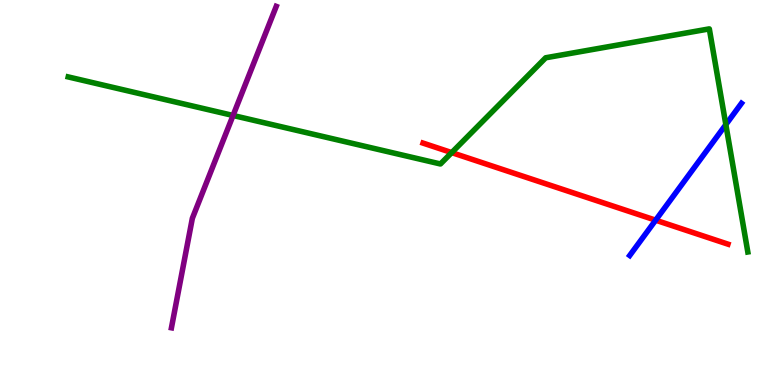[{'lines': ['blue', 'red'], 'intersections': [{'x': 8.46, 'y': 4.28}]}, {'lines': ['green', 'red'], 'intersections': [{'x': 5.83, 'y': 6.04}]}, {'lines': ['purple', 'red'], 'intersections': []}, {'lines': ['blue', 'green'], 'intersections': [{'x': 9.37, 'y': 6.76}]}, {'lines': ['blue', 'purple'], 'intersections': []}, {'lines': ['green', 'purple'], 'intersections': [{'x': 3.01, 'y': 7.0}]}]